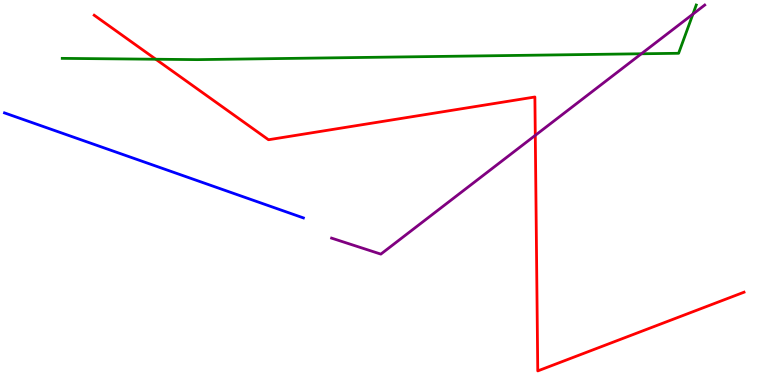[{'lines': ['blue', 'red'], 'intersections': []}, {'lines': ['green', 'red'], 'intersections': [{'x': 2.01, 'y': 8.46}]}, {'lines': ['purple', 'red'], 'intersections': [{'x': 6.91, 'y': 6.48}]}, {'lines': ['blue', 'green'], 'intersections': []}, {'lines': ['blue', 'purple'], 'intersections': []}, {'lines': ['green', 'purple'], 'intersections': [{'x': 8.28, 'y': 8.6}, {'x': 8.94, 'y': 9.63}]}]